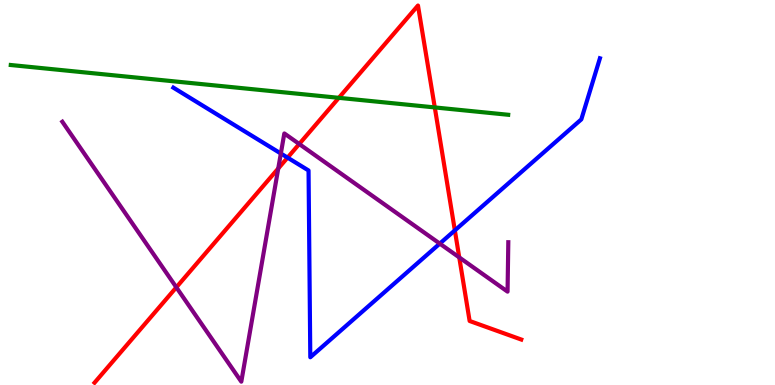[{'lines': ['blue', 'red'], 'intersections': [{'x': 3.71, 'y': 5.91}, {'x': 5.87, 'y': 4.02}]}, {'lines': ['green', 'red'], 'intersections': [{'x': 4.37, 'y': 7.46}, {'x': 5.61, 'y': 7.21}]}, {'lines': ['purple', 'red'], 'intersections': [{'x': 2.28, 'y': 2.54}, {'x': 3.59, 'y': 5.62}, {'x': 3.86, 'y': 6.26}, {'x': 5.93, 'y': 3.31}]}, {'lines': ['blue', 'green'], 'intersections': []}, {'lines': ['blue', 'purple'], 'intersections': [{'x': 3.62, 'y': 6.01}, {'x': 5.67, 'y': 3.67}]}, {'lines': ['green', 'purple'], 'intersections': []}]